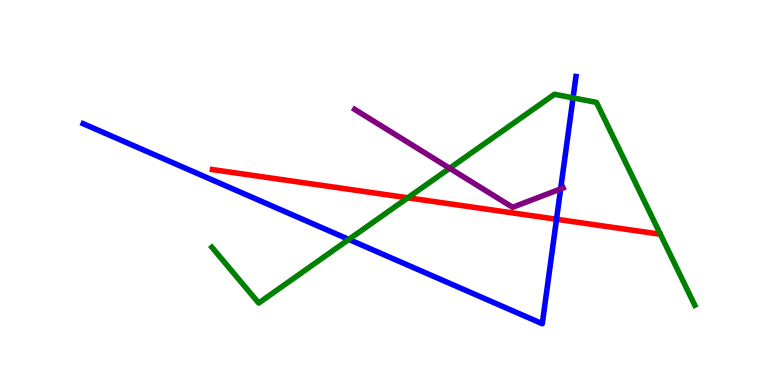[{'lines': ['blue', 'red'], 'intersections': [{'x': 7.18, 'y': 4.31}]}, {'lines': ['green', 'red'], 'intersections': [{'x': 5.26, 'y': 4.86}]}, {'lines': ['purple', 'red'], 'intersections': []}, {'lines': ['blue', 'green'], 'intersections': [{'x': 4.5, 'y': 3.78}, {'x': 7.39, 'y': 7.46}]}, {'lines': ['blue', 'purple'], 'intersections': [{'x': 7.23, 'y': 5.09}]}, {'lines': ['green', 'purple'], 'intersections': [{'x': 5.8, 'y': 5.63}]}]